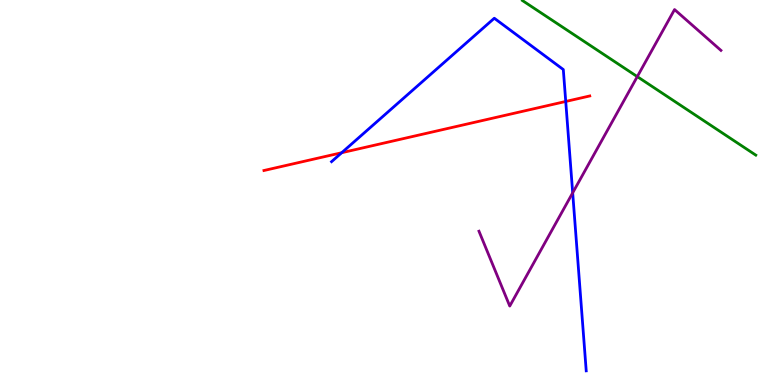[{'lines': ['blue', 'red'], 'intersections': [{'x': 4.41, 'y': 6.03}, {'x': 7.3, 'y': 7.36}]}, {'lines': ['green', 'red'], 'intersections': []}, {'lines': ['purple', 'red'], 'intersections': []}, {'lines': ['blue', 'green'], 'intersections': []}, {'lines': ['blue', 'purple'], 'intersections': [{'x': 7.39, 'y': 4.99}]}, {'lines': ['green', 'purple'], 'intersections': [{'x': 8.22, 'y': 8.01}]}]